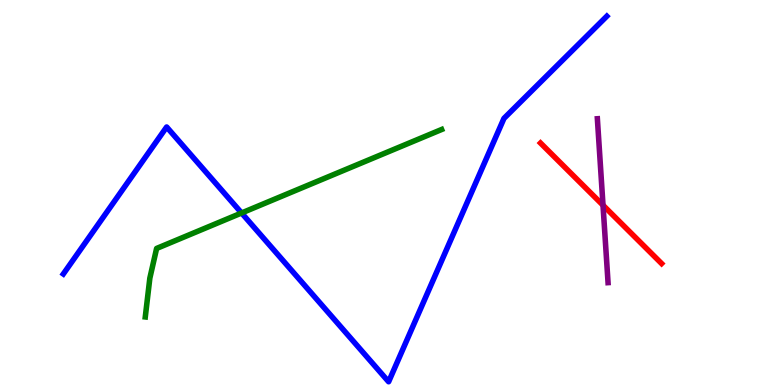[{'lines': ['blue', 'red'], 'intersections': []}, {'lines': ['green', 'red'], 'intersections': []}, {'lines': ['purple', 'red'], 'intersections': [{'x': 7.78, 'y': 4.67}]}, {'lines': ['blue', 'green'], 'intersections': [{'x': 3.12, 'y': 4.47}]}, {'lines': ['blue', 'purple'], 'intersections': []}, {'lines': ['green', 'purple'], 'intersections': []}]